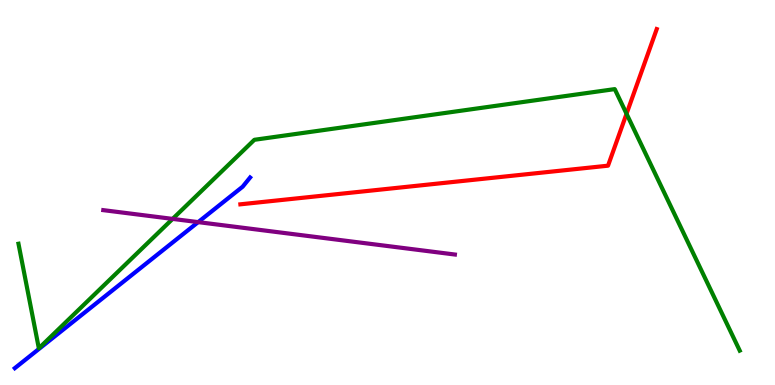[{'lines': ['blue', 'red'], 'intersections': []}, {'lines': ['green', 'red'], 'intersections': [{'x': 8.08, 'y': 7.04}]}, {'lines': ['purple', 'red'], 'intersections': []}, {'lines': ['blue', 'green'], 'intersections': []}, {'lines': ['blue', 'purple'], 'intersections': [{'x': 2.56, 'y': 4.23}]}, {'lines': ['green', 'purple'], 'intersections': [{'x': 2.23, 'y': 4.31}]}]